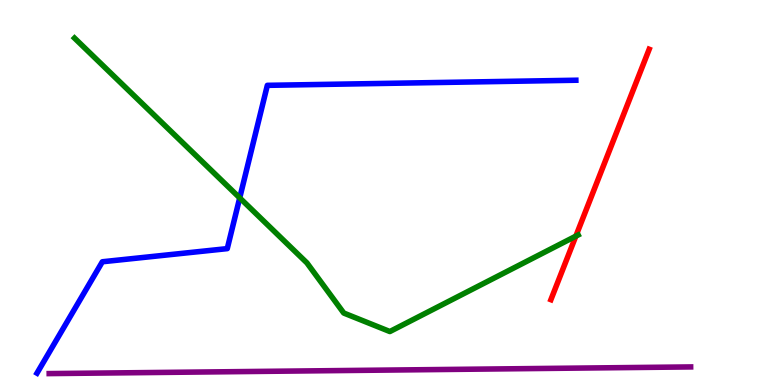[{'lines': ['blue', 'red'], 'intersections': []}, {'lines': ['green', 'red'], 'intersections': [{'x': 7.43, 'y': 3.87}]}, {'lines': ['purple', 'red'], 'intersections': []}, {'lines': ['blue', 'green'], 'intersections': [{'x': 3.09, 'y': 4.86}]}, {'lines': ['blue', 'purple'], 'intersections': []}, {'lines': ['green', 'purple'], 'intersections': []}]